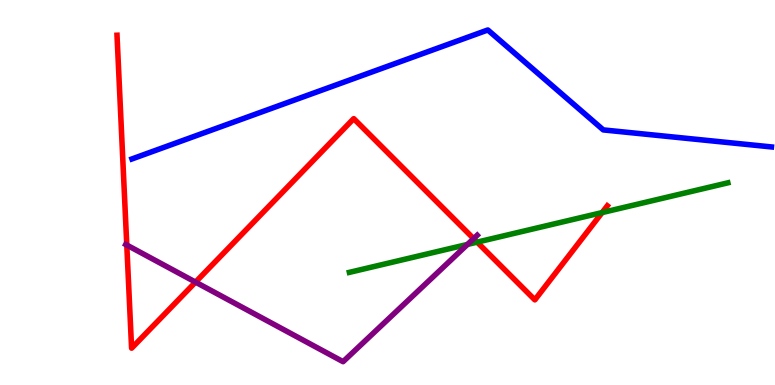[{'lines': ['blue', 'red'], 'intersections': []}, {'lines': ['green', 'red'], 'intersections': [{'x': 6.16, 'y': 3.71}, {'x': 7.77, 'y': 4.48}]}, {'lines': ['purple', 'red'], 'intersections': [{'x': 1.64, 'y': 3.64}, {'x': 2.52, 'y': 2.67}, {'x': 6.11, 'y': 3.8}]}, {'lines': ['blue', 'green'], 'intersections': []}, {'lines': ['blue', 'purple'], 'intersections': []}, {'lines': ['green', 'purple'], 'intersections': [{'x': 6.03, 'y': 3.65}]}]